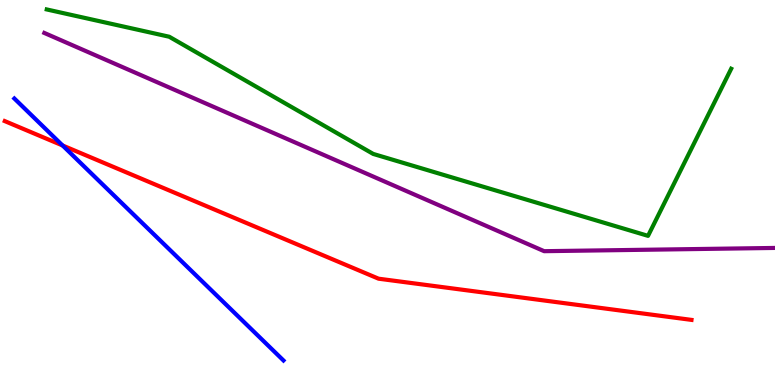[{'lines': ['blue', 'red'], 'intersections': [{'x': 0.808, 'y': 6.22}]}, {'lines': ['green', 'red'], 'intersections': []}, {'lines': ['purple', 'red'], 'intersections': []}, {'lines': ['blue', 'green'], 'intersections': []}, {'lines': ['blue', 'purple'], 'intersections': []}, {'lines': ['green', 'purple'], 'intersections': []}]